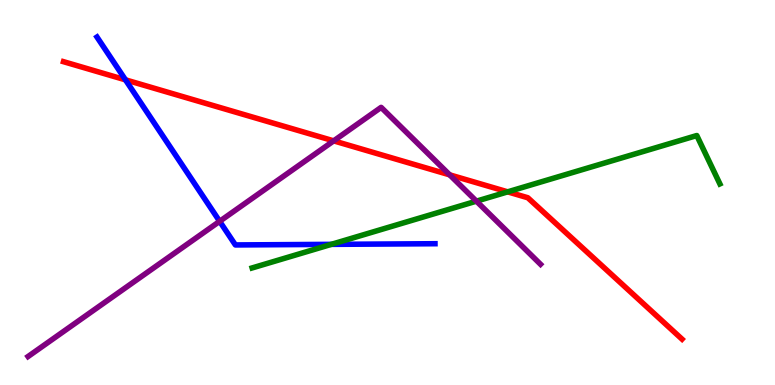[{'lines': ['blue', 'red'], 'intersections': [{'x': 1.62, 'y': 7.93}]}, {'lines': ['green', 'red'], 'intersections': [{'x': 6.55, 'y': 5.02}]}, {'lines': ['purple', 'red'], 'intersections': [{'x': 4.31, 'y': 6.34}, {'x': 5.8, 'y': 5.46}]}, {'lines': ['blue', 'green'], 'intersections': [{'x': 4.28, 'y': 3.65}]}, {'lines': ['blue', 'purple'], 'intersections': [{'x': 2.83, 'y': 4.25}]}, {'lines': ['green', 'purple'], 'intersections': [{'x': 6.15, 'y': 4.78}]}]